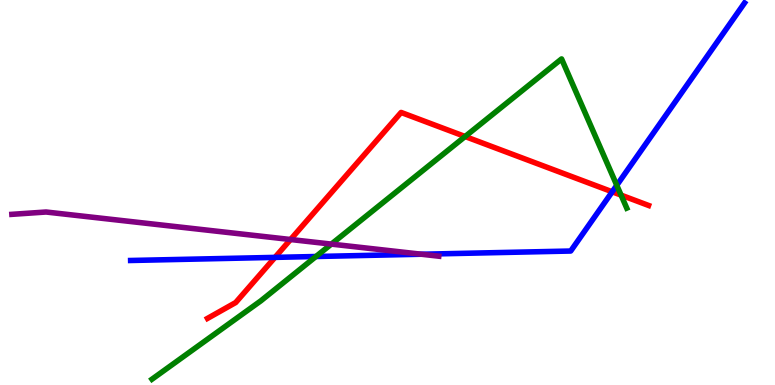[{'lines': ['blue', 'red'], 'intersections': [{'x': 3.55, 'y': 3.31}, {'x': 7.9, 'y': 5.02}]}, {'lines': ['green', 'red'], 'intersections': [{'x': 6.0, 'y': 6.45}, {'x': 8.01, 'y': 4.93}]}, {'lines': ['purple', 'red'], 'intersections': [{'x': 3.75, 'y': 3.78}]}, {'lines': ['blue', 'green'], 'intersections': [{'x': 4.08, 'y': 3.34}, {'x': 7.96, 'y': 5.19}]}, {'lines': ['blue', 'purple'], 'intersections': [{'x': 5.44, 'y': 3.4}]}, {'lines': ['green', 'purple'], 'intersections': [{'x': 4.28, 'y': 3.66}]}]